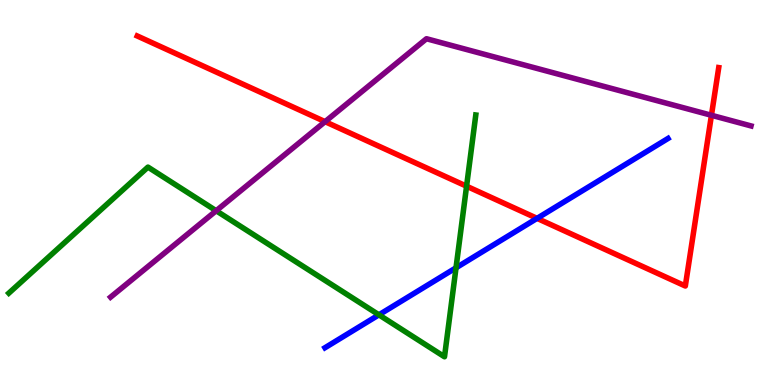[{'lines': ['blue', 'red'], 'intersections': [{'x': 6.93, 'y': 4.33}]}, {'lines': ['green', 'red'], 'intersections': [{'x': 6.02, 'y': 5.16}]}, {'lines': ['purple', 'red'], 'intersections': [{'x': 4.19, 'y': 6.84}, {'x': 9.18, 'y': 7.01}]}, {'lines': ['blue', 'green'], 'intersections': [{'x': 4.89, 'y': 1.82}, {'x': 5.88, 'y': 3.04}]}, {'lines': ['blue', 'purple'], 'intersections': []}, {'lines': ['green', 'purple'], 'intersections': [{'x': 2.79, 'y': 4.53}]}]